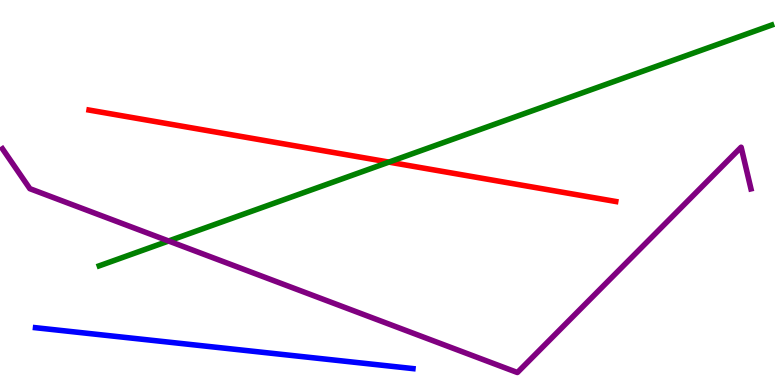[{'lines': ['blue', 'red'], 'intersections': []}, {'lines': ['green', 'red'], 'intersections': [{'x': 5.02, 'y': 5.79}]}, {'lines': ['purple', 'red'], 'intersections': []}, {'lines': ['blue', 'green'], 'intersections': []}, {'lines': ['blue', 'purple'], 'intersections': []}, {'lines': ['green', 'purple'], 'intersections': [{'x': 2.18, 'y': 3.74}]}]